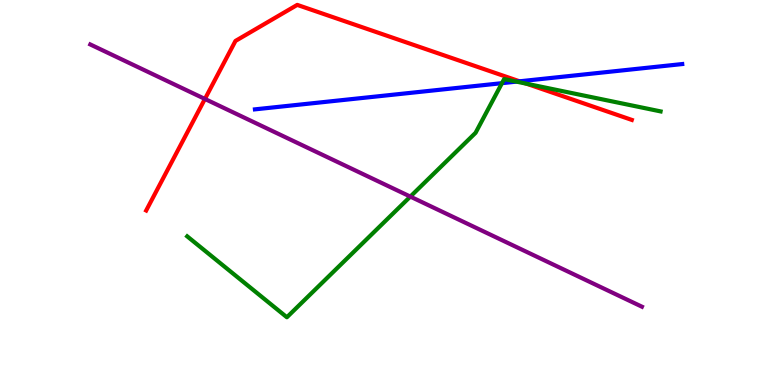[{'lines': ['blue', 'red'], 'intersections': [{'x': 6.7, 'y': 7.89}]}, {'lines': ['green', 'red'], 'intersections': [{'x': 6.79, 'y': 7.83}]}, {'lines': ['purple', 'red'], 'intersections': [{'x': 2.64, 'y': 7.43}]}, {'lines': ['blue', 'green'], 'intersections': [{'x': 6.48, 'y': 7.84}, {'x': 6.66, 'y': 7.88}]}, {'lines': ['blue', 'purple'], 'intersections': []}, {'lines': ['green', 'purple'], 'intersections': [{'x': 5.29, 'y': 4.89}]}]